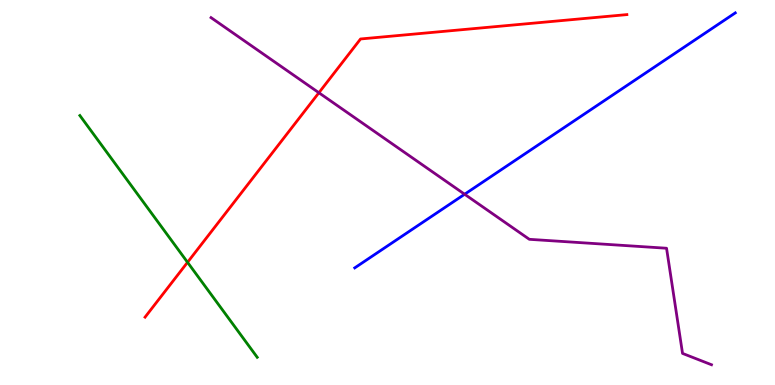[{'lines': ['blue', 'red'], 'intersections': []}, {'lines': ['green', 'red'], 'intersections': [{'x': 2.42, 'y': 3.19}]}, {'lines': ['purple', 'red'], 'intersections': [{'x': 4.11, 'y': 7.59}]}, {'lines': ['blue', 'green'], 'intersections': []}, {'lines': ['blue', 'purple'], 'intersections': [{'x': 6.0, 'y': 4.95}]}, {'lines': ['green', 'purple'], 'intersections': []}]